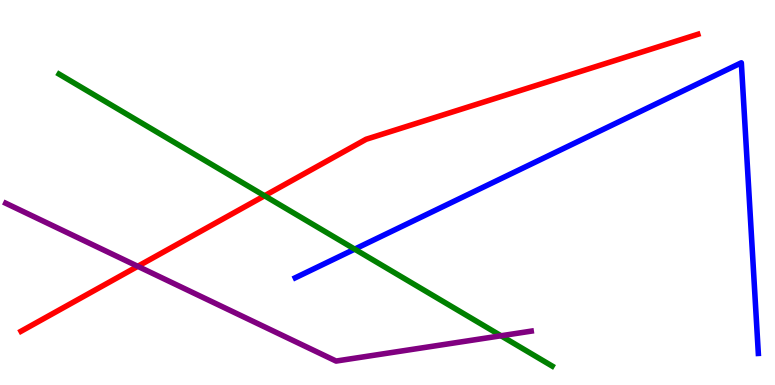[{'lines': ['blue', 'red'], 'intersections': []}, {'lines': ['green', 'red'], 'intersections': [{'x': 3.41, 'y': 4.91}]}, {'lines': ['purple', 'red'], 'intersections': [{'x': 1.78, 'y': 3.08}]}, {'lines': ['blue', 'green'], 'intersections': [{'x': 4.58, 'y': 3.53}]}, {'lines': ['blue', 'purple'], 'intersections': []}, {'lines': ['green', 'purple'], 'intersections': [{'x': 6.46, 'y': 1.28}]}]